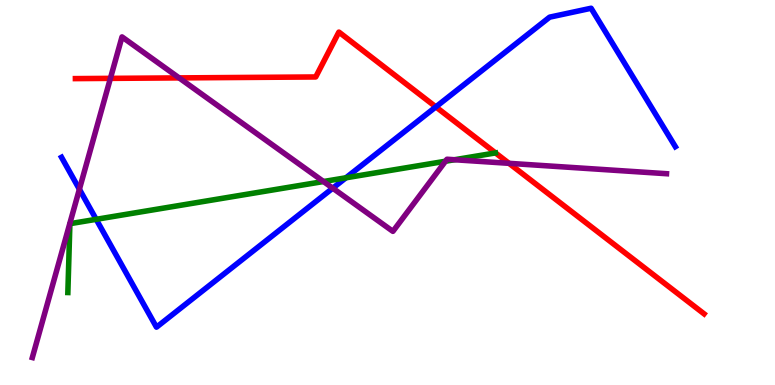[{'lines': ['blue', 'red'], 'intersections': [{'x': 5.62, 'y': 7.22}]}, {'lines': ['green', 'red'], 'intersections': []}, {'lines': ['purple', 'red'], 'intersections': [{'x': 1.42, 'y': 7.96}, {'x': 2.31, 'y': 7.98}, {'x': 6.57, 'y': 5.76}]}, {'lines': ['blue', 'green'], 'intersections': [{'x': 1.24, 'y': 4.3}, {'x': 4.46, 'y': 5.38}]}, {'lines': ['blue', 'purple'], 'intersections': [{'x': 1.02, 'y': 5.08}, {'x': 4.29, 'y': 5.11}]}, {'lines': ['green', 'purple'], 'intersections': [{'x': 4.17, 'y': 5.29}, {'x': 5.75, 'y': 5.81}, {'x': 5.86, 'y': 5.85}]}]